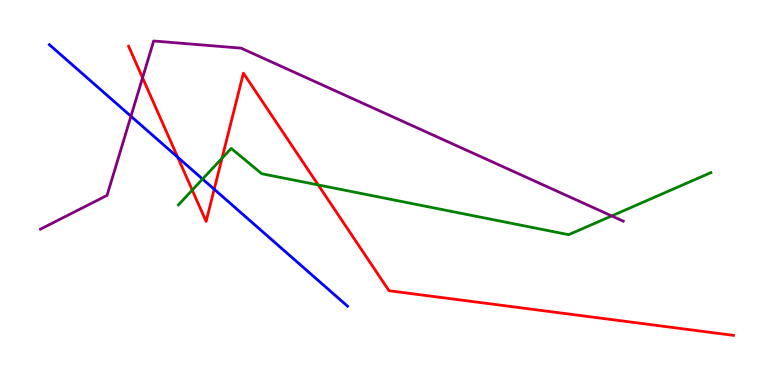[{'lines': ['blue', 'red'], 'intersections': [{'x': 2.29, 'y': 5.92}, {'x': 2.76, 'y': 5.08}]}, {'lines': ['green', 'red'], 'intersections': [{'x': 2.48, 'y': 5.06}, {'x': 2.86, 'y': 5.89}, {'x': 4.11, 'y': 5.2}]}, {'lines': ['purple', 'red'], 'intersections': [{'x': 1.84, 'y': 7.98}]}, {'lines': ['blue', 'green'], 'intersections': [{'x': 2.61, 'y': 5.35}]}, {'lines': ['blue', 'purple'], 'intersections': [{'x': 1.69, 'y': 6.98}]}, {'lines': ['green', 'purple'], 'intersections': [{'x': 7.89, 'y': 4.39}]}]